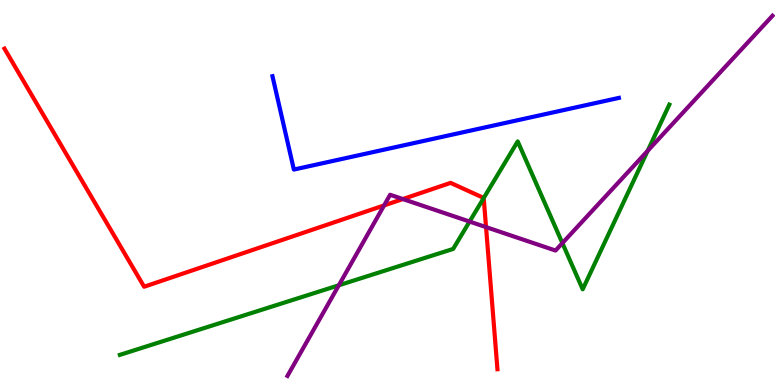[{'lines': ['blue', 'red'], 'intersections': []}, {'lines': ['green', 'red'], 'intersections': [{'x': 6.24, 'y': 4.86}]}, {'lines': ['purple', 'red'], 'intersections': [{'x': 4.96, 'y': 4.66}, {'x': 5.2, 'y': 4.83}, {'x': 6.27, 'y': 4.1}]}, {'lines': ['blue', 'green'], 'intersections': []}, {'lines': ['blue', 'purple'], 'intersections': []}, {'lines': ['green', 'purple'], 'intersections': [{'x': 4.37, 'y': 2.59}, {'x': 6.06, 'y': 4.25}, {'x': 7.26, 'y': 3.69}, {'x': 8.36, 'y': 6.08}]}]